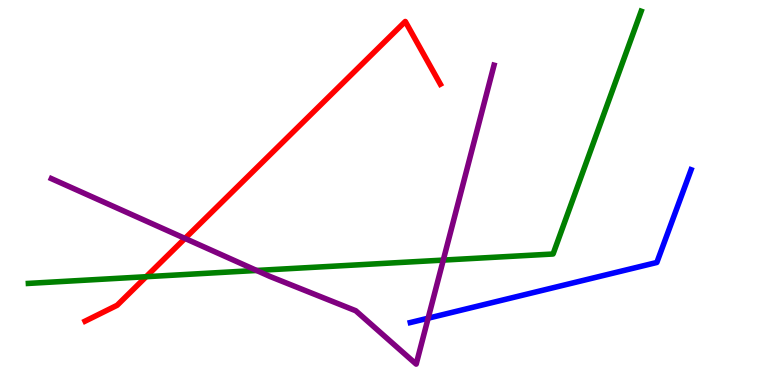[{'lines': ['blue', 'red'], 'intersections': []}, {'lines': ['green', 'red'], 'intersections': [{'x': 1.89, 'y': 2.81}]}, {'lines': ['purple', 'red'], 'intersections': [{'x': 2.39, 'y': 3.81}]}, {'lines': ['blue', 'green'], 'intersections': []}, {'lines': ['blue', 'purple'], 'intersections': [{'x': 5.52, 'y': 1.73}]}, {'lines': ['green', 'purple'], 'intersections': [{'x': 3.31, 'y': 2.98}, {'x': 5.72, 'y': 3.24}]}]